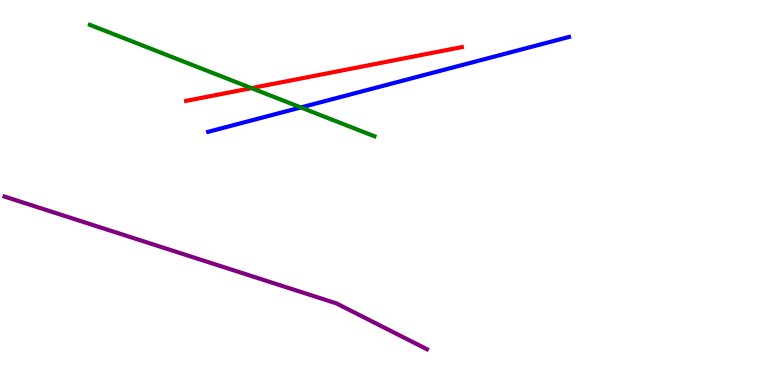[{'lines': ['blue', 'red'], 'intersections': []}, {'lines': ['green', 'red'], 'intersections': [{'x': 3.25, 'y': 7.71}]}, {'lines': ['purple', 'red'], 'intersections': []}, {'lines': ['blue', 'green'], 'intersections': [{'x': 3.88, 'y': 7.21}]}, {'lines': ['blue', 'purple'], 'intersections': []}, {'lines': ['green', 'purple'], 'intersections': []}]